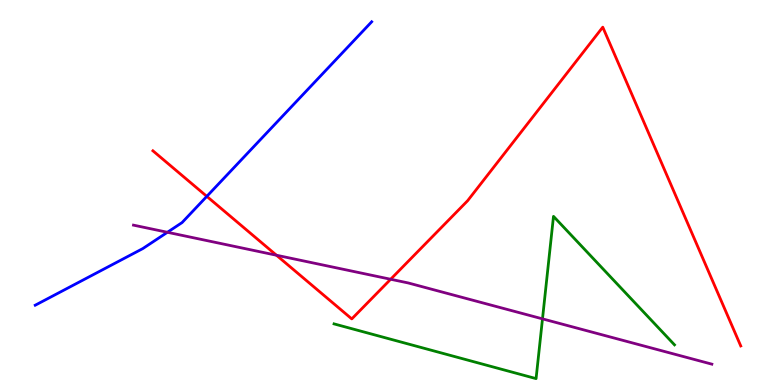[{'lines': ['blue', 'red'], 'intersections': [{'x': 2.67, 'y': 4.9}]}, {'lines': ['green', 'red'], 'intersections': []}, {'lines': ['purple', 'red'], 'intersections': [{'x': 3.57, 'y': 3.37}, {'x': 5.04, 'y': 2.75}]}, {'lines': ['blue', 'green'], 'intersections': []}, {'lines': ['blue', 'purple'], 'intersections': [{'x': 2.16, 'y': 3.97}]}, {'lines': ['green', 'purple'], 'intersections': [{'x': 7.0, 'y': 1.72}]}]